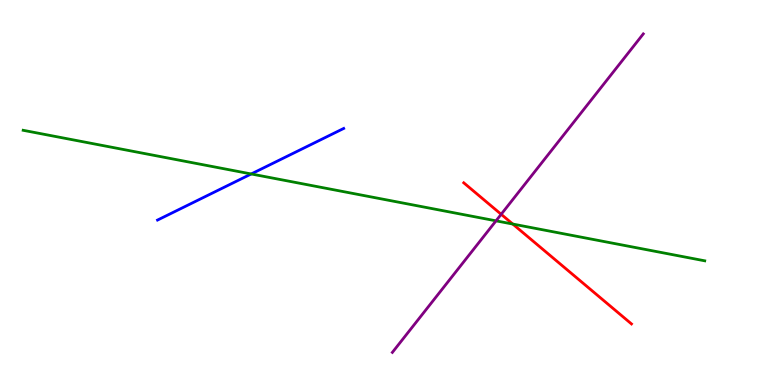[{'lines': ['blue', 'red'], 'intersections': []}, {'lines': ['green', 'red'], 'intersections': [{'x': 6.62, 'y': 4.18}]}, {'lines': ['purple', 'red'], 'intersections': [{'x': 6.47, 'y': 4.43}]}, {'lines': ['blue', 'green'], 'intersections': [{'x': 3.24, 'y': 5.48}]}, {'lines': ['blue', 'purple'], 'intersections': []}, {'lines': ['green', 'purple'], 'intersections': [{'x': 6.4, 'y': 4.26}]}]